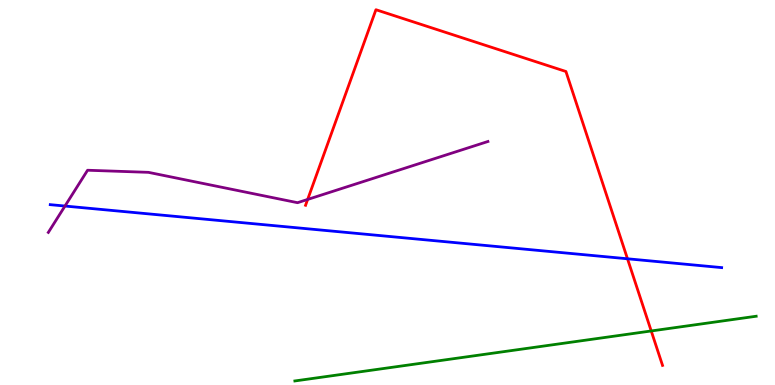[{'lines': ['blue', 'red'], 'intersections': [{'x': 8.1, 'y': 3.28}]}, {'lines': ['green', 'red'], 'intersections': [{'x': 8.4, 'y': 1.4}]}, {'lines': ['purple', 'red'], 'intersections': [{'x': 3.97, 'y': 4.82}]}, {'lines': ['blue', 'green'], 'intersections': []}, {'lines': ['blue', 'purple'], 'intersections': [{'x': 0.838, 'y': 4.65}]}, {'lines': ['green', 'purple'], 'intersections': []}]